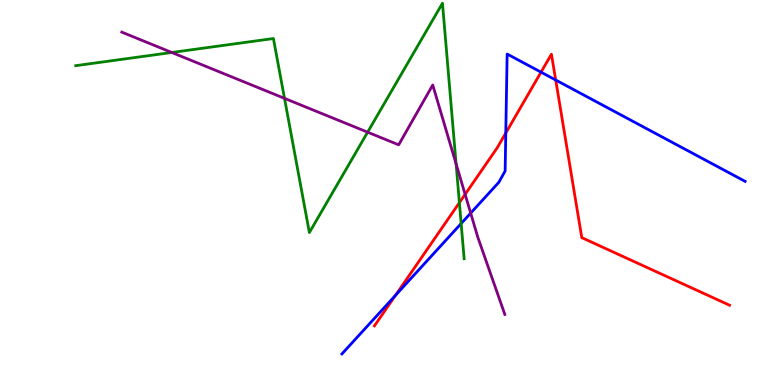[{'lines': ['blue', 'red'], 'intersections': [{'x': 5.1, 'y': 2.33}, {'x': 6.53, 'y': 6.55}, {'x': 6.98, 'y': 8.13}, {'x': 7.17, 'y': 7.92}]}, {'lines': ['green', 'red'], 'intersections': [{'x': 5.93, 'y': 4.74}]}, {'lines': ['purple', 'red'], 'intersections': [{'x': 6.0, 'y': 4.95}]}, {'lines': ['blue', 'green'], 'intersections': [{'x': 5.95, 'y': 4.19}]}, {'lines': ['blue', 'purple'], 'intersections': [{'x': 6.07, 'y': 4.46}]}, {'lines': ['green', 'purple'], 'intersections': [{'x': 2.22, 'y': 8.64}, {'x': 3.67, 'y': 7.45}, {'x': 4.74, 'y': 6.57}, {'x': 5.89, 'y': 5.74}]}]